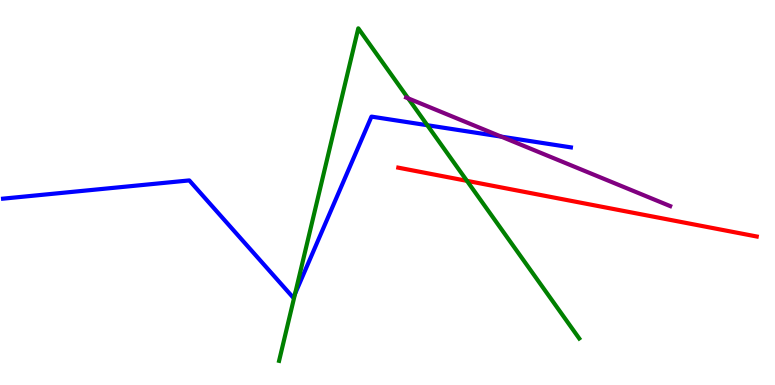[{'lines': ['blue', 'red'], 'intersections': []}, {'lines': ['green', 'red'], 'intersections': [{'x': 6.03, 'y': 5.3}]}, {'lines': ['purple', 'red'], 'intersections': []}, {'lines': ['blue', 'green'], 'intersections': [{'x': 3.81, 'y': 2.37}, {'x': 5.51, 'y': 6.75}]}, {'lines': ['blue', 'purple'], 'intersections': [{'x': 6.47, 'y': 6.45}]}, {'lines': ['green', 'purple'], 'intersections': [{'x': 5.27, 'y': 7.45}]}]